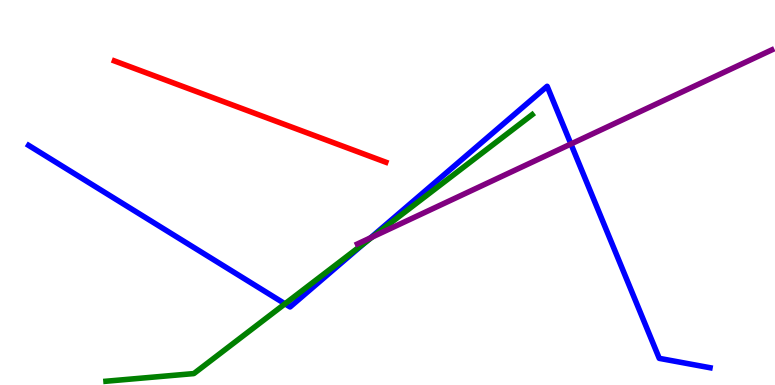[{'lines': ['blue', 'red'], 'intersections': []}, {'lines': ['green', 'red'], 'intersections': []}, {'lines': ['purple', 'red'], 'intersections': []}, {'lines': ['blue', 'green'], 'intersections': [{'x': 3.68, 'y': 2.11}, {'x': 4.71, 'y': 3.71}]}, {'lines': ['blue', 'purple'], 'intersections': [{'x': 4.78, 'y': 3.82}, {'x': 7.37, 'y': 6.26}]}, {'lines': ['green', 'purple'], 'intersections': [{'x': 4.8, 'y': 3.84}]}]